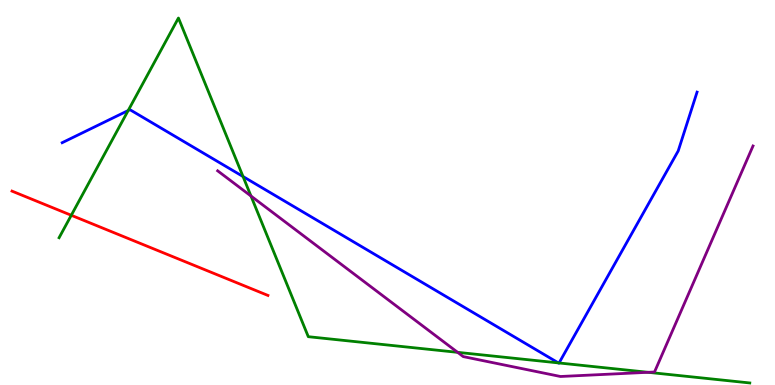[{'lines': ['blue', 'red'], 'intersections': []}, {'lines': ['green', 'red'], 'intersections': [{'x': 0.92, 'y': 4.41}]}, {'lines': ['purple', 'red'], 'intersections': []}, {'lines': ['blue', 'green'], 'intersections': [{'x': 1.65, 'y': 7.13}, {'x': 3.14, 'y': 5.41}, {'x': 7.2, 'y': 0.574}, {'x': 7.21, 'y': 0.572}]}, {'lines': ['blue', 'purple'], 'intersections': []}, {'lines': ['green', 'purple'], 'intersections': [{'x': 3.24, 'y': 4.91}, {'x': 5.9, 'y': 0.848}, {'x': 8.36, 'y': 0.33}]}]